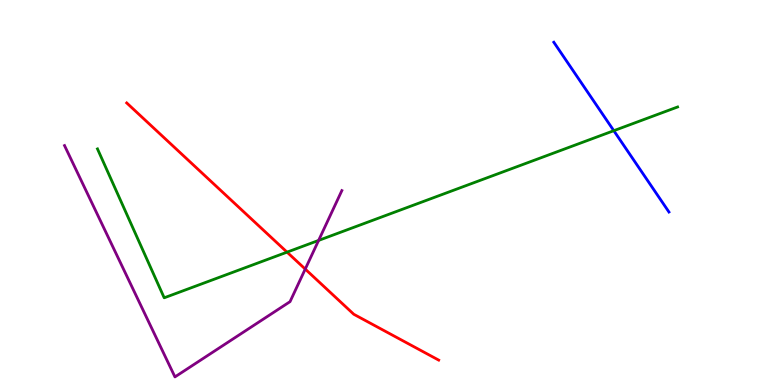[{'lines': ['blue', 'red'], 'intersections': []}, {'lines': ['green', 'red'], 'intersections': [{'x': 3.7, 'y': 3.45}]}, {'lines': ['purple', 'red'], 'intersections': [{'x': 3.94, 'y': 3.01}]}, {'lines': ['blue', 'green'], 'intersections': [{'x': 7.92, 'y': 6.61}]}, {'lines': ['blue', 'purple'], 'intersections': []}, {'lines': ['green', 'purple'], 'intersections': [{'x': 4.11, 'y': 3.76}]}]